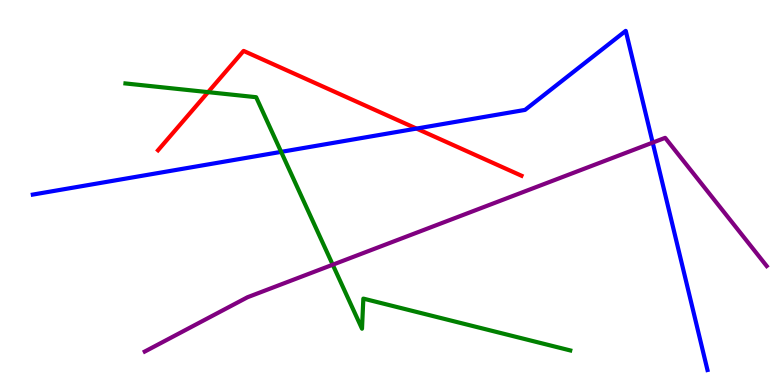[{'lines': ['blue', 'red'], 'intersections': [{'x': 5.37, 'y': 6.66}]}, {'lines': ['green', 'red'], 'intersections': [{'x': 2.68, 'y': 7.61}]}, {'lines': ['purple', 'red'], 'intersections': []}, {'lines': ['blue', 'green'], 'intersections': [{'x': 3.63, 'y': 6.06}]}, {'lines': ['blue', 'purple'], 'intersections': [{'x': 8.42, 'y': 6.3}]}, {'lines': ['green', 'purple'], 'intersections': [{'x': 4.29, 'y': 3.12}]}]